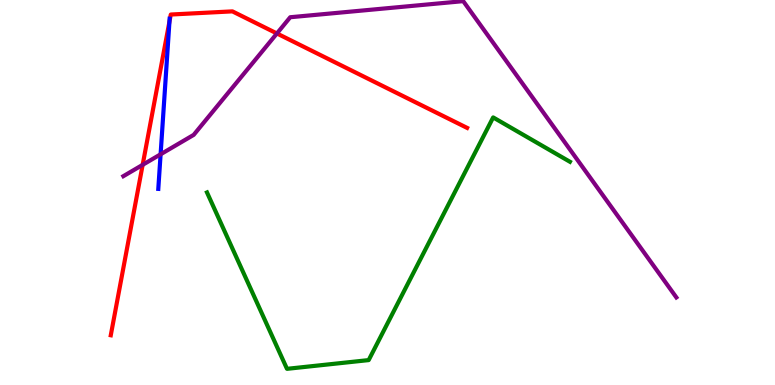[{'lines': ['blue', 'red'], 'intersections': [{'x': 2.19, 'y': 9.44}]}, {'lines': ['green', 'red'], 'intersections': []}, {'lines': ['purple', 'red'], 'intersections': [{'x': 1.84, 'y': 5.72}, {'x': 3.57, 'y': 9.13}]}, {'lines': ['blue', 'green'], 'intersections': []}, {'lines': ['blue', 'purple'], 'intersections': [{'x': 2.07, 'y': 5.99}]}, {'lines': ['green', 'purple'], 'intersections': []}]